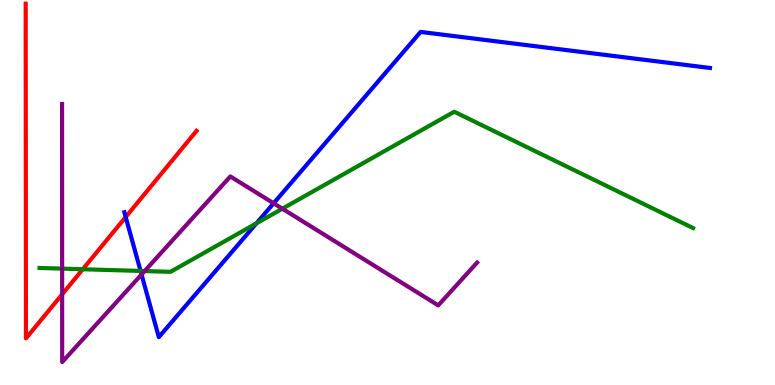[{'lines': ['blue', 'red'], 'intersections': [{'x': 1.62, 'y': 4.36}]}, {'lines': ['green', 'red'], 'intersections': [{'x': 1.07, 'y': 3.01}]}, {'lines': ['purple', 'red'], 'intersections': [{'x': 0.802, 'y': 2.36}]}, {'lines': ['blue', 'green'], 'intersections': [{'x': 1.81, 'y': 2.96}, {'x': 3.31, 'y': 4.2}]}, {'lines': ['blue', 'purple'], 'intersections': [{'x': 1.83, 'y': 2.87}, {'x': 3.53, 'y': 4.72}]}, {'lines': ['green', 'purple'], 'intersections': [{'x': 0.802, 'y': 3.02}, {'x': 1.87, 'y': 2.96}, {'x': 3.64, 'y': 4.58}]}]